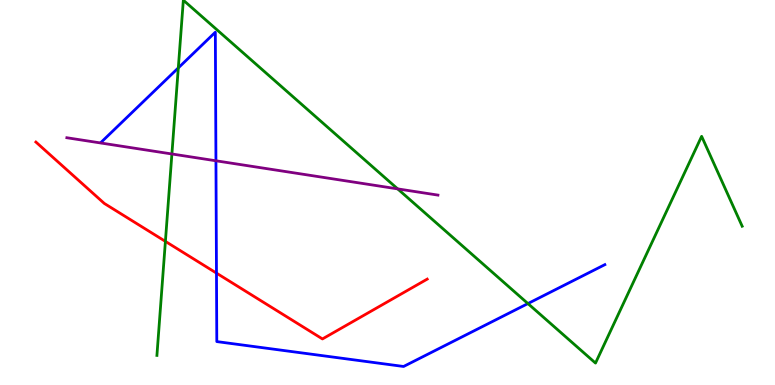[{'lines': ['blue', 'red'], 'intersections': [{'x': 2.79, 'y': 2.91}]}, {'lines': ['green', 'red'], 'intersections': [{'x': 2.13, 'y': 3.73}]}, {'lines': ['purple', 'red'], 'intersections': []}, {'lines': ['blue', 'green'], 'intersections': [{'x': 2.3, 'y': 8.24}, {'x': 6.81, 'y': 2.12}]}, {'lines': ['blue', 'purple'], 'intersections': [{'x': 2.79, 'y': 5.82}]}, {'lines': ['green', 'purple'], 'intersections': [{'x': 2.22, 'y': 6.0}, {'x': 5.13, 'y': 5.09}]}]